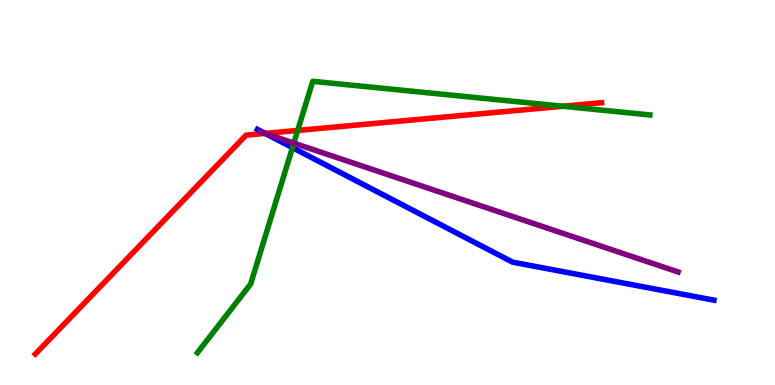[{'lines': ['blue', 'red'], 'intersections': [{'x': 3.42, 'y': 6.53}]}, {'lines': ['green', 'red'], 'intersections': [{'x': 3.84, 'y': 6.61}, {'x': 7.26, 'y': 7.24}]}, {'lines': ['purple', 'red'], 'intersections': [{'x': 3.42, 'y': 6.53}]}, {'lines': ['blue', 'green'], 'intersections': [{'x': 3.77, 'y': 6.17}]}, {'lines': ['blue', 'purple'], 'intersections': [{'x': 3.43, 'y': 6.53}]}, {'lines': ['green', 'purple'], 'intersections': [{'x': 3.79, 'y': 6.28}]}]